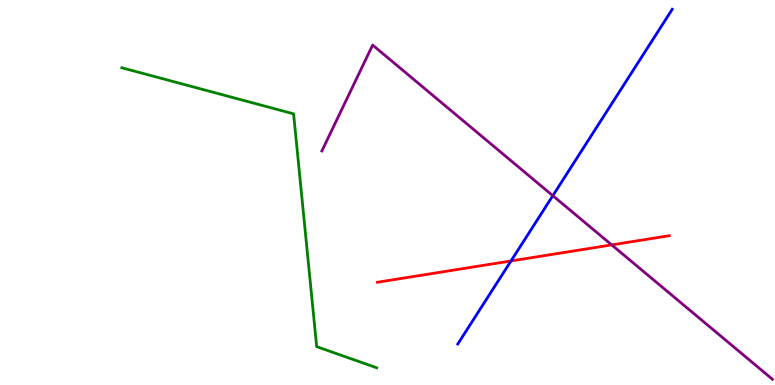[{'lines': ['blue', 'red'], 'intersections': [{'x': 6.59, 'y': 3.22}]}, {'lines': ['green', 'red'], 'intersections': []}, {'lines': ['purple', 'red'], 'intersections': [{'x': 7.89, 'y': 3.64}]}, {'lines': ['blue', 'green'], 'intersections': []}, {'lines': ['blue', 'purple'], 'intersections': [{'x': 7.13, 'y': 4.92}]}, {'lines': ['green', 'purple'], 'intersections': []}]